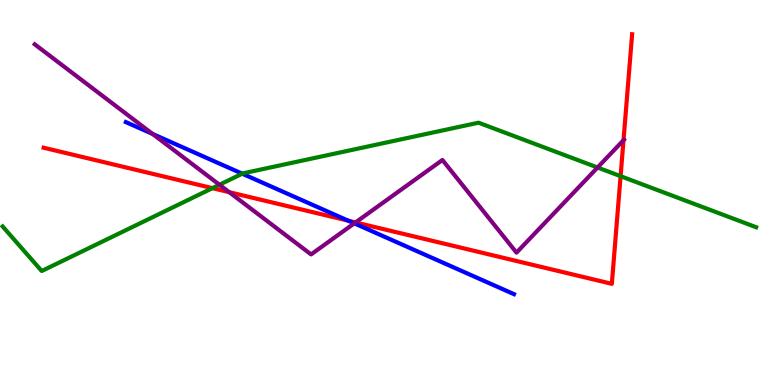[{'lines': ['blue', 'red'], 'intersections': [{'x': 4.49, 'y': 4.27}]}, {'lines': ['green', 'red'], 'intersections': [{'x': 2.74, 'y': 5.11}, {'x': 8.01, 'y': 5.42}]}, {'lines': ['purple', 'red'], 'intersections': [{'x': 2.96, 'y': 5.01}, {'x': 4.59, 'y': 4.22}, {'x': 8.05, 'y': 6.36}]}, {'lines': ['blue', 'green'], 'intersections': [{'x': 3.13, 'y': 5.49}]}, {'lines': ['blue', 'purple'], 'intersections': [{'x': 1.97, 'y': 6.52}, {'x': 4.57, 'y': 4.2}]}, {'lines': ['green', 'purple'], 'intersections': [{'x': 2.83, 'y': 5.2}, {'x': 7.71, 'y': 5.65}]}]